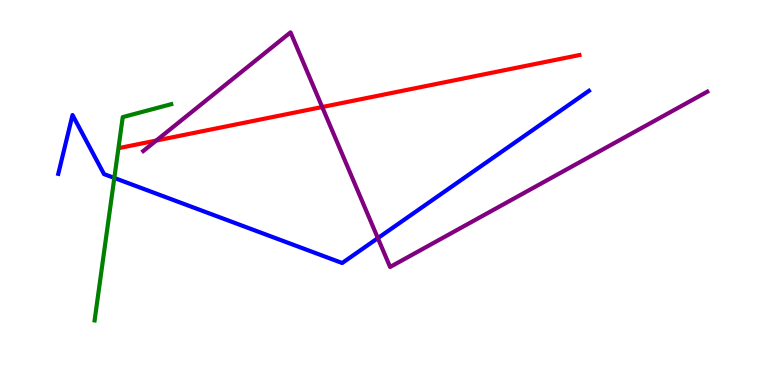[{'lines': ['blue', 'red'], 'intersections': []}, {'lines': ['green', 'red'], 'intersections': []}, {'lines': ['purple', 'red'], 'intersections': [{'x': 2.02, 'y': 6.35}, {'x': 4.16, 'y': 7.22}]}, {'lines': ['blue', 'green'], 'intersections': [{'x': 1.48, 'y': 5.38}]}, {'lines': ['blue', 'purple'], 'intersections': [{'x': 4.88, 'y': 3.81}]}, {'lines': ['green', 'purple'], 'intersections': []}]